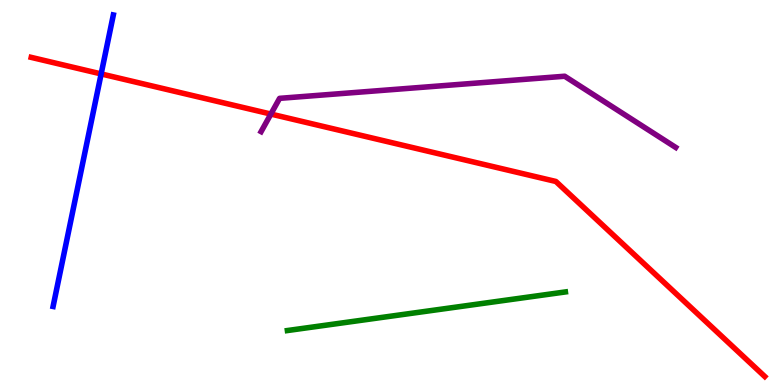[{'lines': ['blue', 'red'], 'intersections': [{'x': 1.31, 'y': 8.08}]}, {'lines': ['green', 'red'], 'intersections': []}, {'lines': ['purple', 'red'], 'intersections': [{'x': 3.5, 'y': 7.04}]}, {'lines': ['blue', 'green'], 'intersections': []}, {'lines': ['blue', 'purple'], 'intersections': []}, {'lines': ['green', 'purple'], 'intersections': []}]